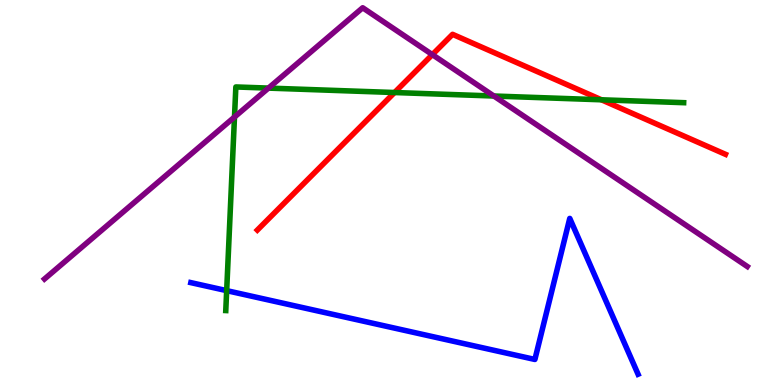[{'lines': ['blue', 'red'], 'intersections': []}, {'lines': ['green', 'red'], 'intersections': [{'x': 5.09, 'y': 7.6}, {'x': 7.76, 'y': 7.41}]}, {'lines': ['purple', 'red'], 'intersections': [{'x': 5.58, 'y': 8.58}]}, {'lines': ['blue', 'green'], 'intersections': [{'x': 2.92, 'y': 2.45}]}, {'lines': ['blue', 'purple'], 'intersections': []}, {'lines': ['green', 'purple'], 'intersections': [{'x': 3.03, 'y': 6.96}, {'x': 3.46, 'y': 7.71}, {'x': 6.37, 'y': 7.51}]}]